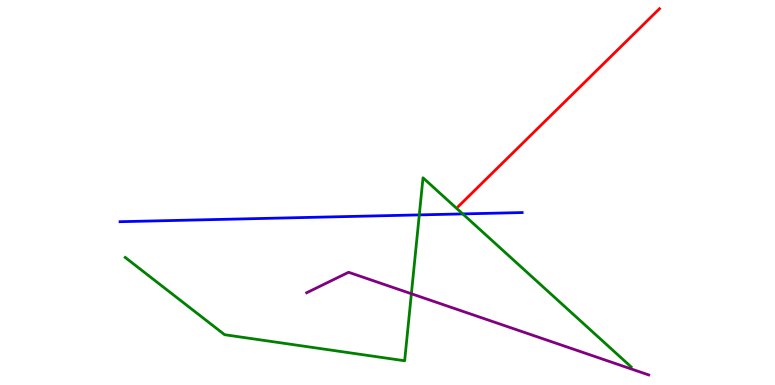[{'lines': ['blue', 'red'], 'intersections': []}, {'lines': ['green', 'red'], 'intersections': []}, {'lines': ['purple', 'red'], 'intersections': []}, {'lines': ['blue', 'green'], 'intersections': [{'x': 5.41, 'y': 4.42}, {'x': 5.97, 'y': 4.44}]}, {'lines': ['blue', 'purple'], 'intersections': []}, {'lines': ['green', 'purple'], 'intersections': [{'x': 5.31, 'y': 2.37}]}]